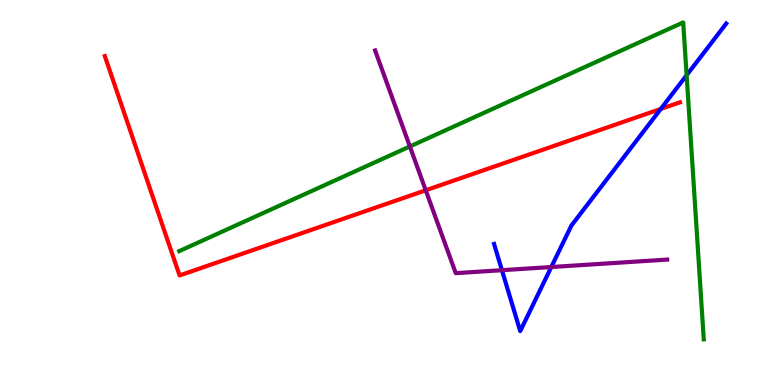[{'lines': ['blue', 'red'], 'intersections': [{'x': 8.53, 'y': 7.17}]}, {'lines': ['green', 'red'], 'intersections': []}, {'lines': ['purple', 'red'], 'intersections': [{'x': 5.49, 'y': 5.06}]}, {'lines': ['blue', 'green'], 'intersections': [{'x': 8.86, 'y': 8.05}]}, {'lines': ['blue', 'purple'], 'intersections': [{'x': 6.48, 'y': 2.98}, {'x': 7.11, 'y': 3.06}]}, {'lines': ['green', 'purple'], 'intersections': [{'x': 5.29, 'y': 6.2}]}]